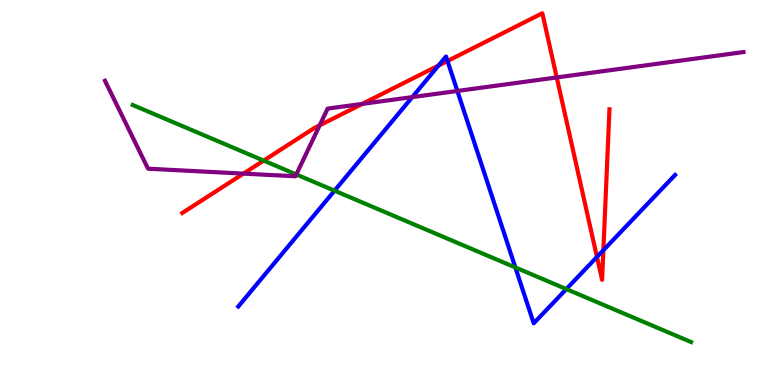[{'lines': ['blue', 'red'], 'intersections': [{'x': 5.66, 'y': 8.3}, {'x': 5.77, 'y': 8.42}, {'x': 7.7, 'y': 3.33}, {'x': 7.79, 'y': 3.5}]}, {'lines': ['green', 'red'], 'intersections': [{'x': 3.4, 'y': 5.83}]}, {'lines': ['purple', 'red'], 'intersections': [{'x': 3.14, 'y': 5.49}, {'x': 4.12, 'y': 6.74}, {'x': 4.67, 'y': 7.3}, {'x': 7.18, 'y': 7.99}]}, {'lines': ['blue', 'green'], 'intersections': [{'x': 4.32, 'y': 5.05}, {'x': 6.65, 'y': 3.05}, {'x': 7.31, 'y': 2.49}]}, {'lines': ['blue', 'purple'], 'intersections': [{'x': 5.32, 'y': 7.48}, {'x': 5.9, 'y': 7.64}]}, {'lines': ['green', 'purple'], 'intersections': [{'x': 3.82, 'y': 5.47}]}]